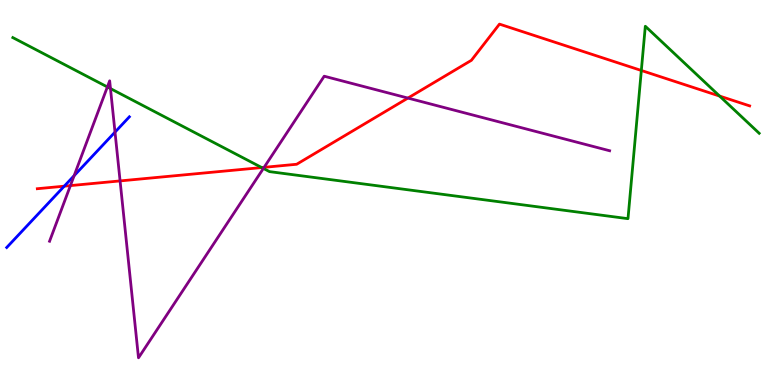[{'lines': ['blue', 'red'], 'intersections': [{'x': 0.829, 'y': 5.16}]}, {'lines': ['green', 'red'], 'intersections': [{'x': 3.38, 'y': 5.65}, {'x': 8.28, 'y': 8.17}, {'x': 9.29, 'y': 7.5}]}, {'lines': ['purple', 'red'], 'intersections': [{'x': 0.909, 'y': 5.18}, {'x': 1.55, 'y': 5.3}, {'x': 3.41, 'y': 5.65}, {'x': 5.26, 'y': 7.45}]}, {'lines': ['blue', 'green'], 'intersections': []}, {'lines': ['blue', 'purple'], 'intersections': [{'x': 0.957, 'y': 5.44}, {'x': 1.48, 'y': 6.57}]}, {'lines': ['green', 'purple'], 'intersections': [{'x': 1.39, 'y': 7.74}, {'x': 1.43, 'y': 7.7}, {'x': 3.4, 'y': 5.63}]}]